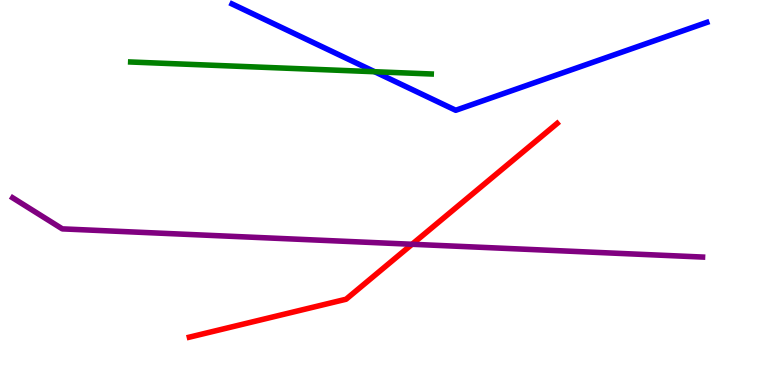[{'lines': ['blue', 'red'], 'intersections': []}, {'lines': ['green', 'red'], 'intersections': []}, {'lines': ['purple', 'red'], 'intersections': [{'x': 5.32, 'y': 3.66}]}, {'lines': ['blue', 'green'], 'intersections': [{'x': 4.83, 'y': 8.14}]}, {'lines': ['blue', 'purple'], 'intersections': []}, {'lines': ['green', 'purple'], 'intersections': []}]